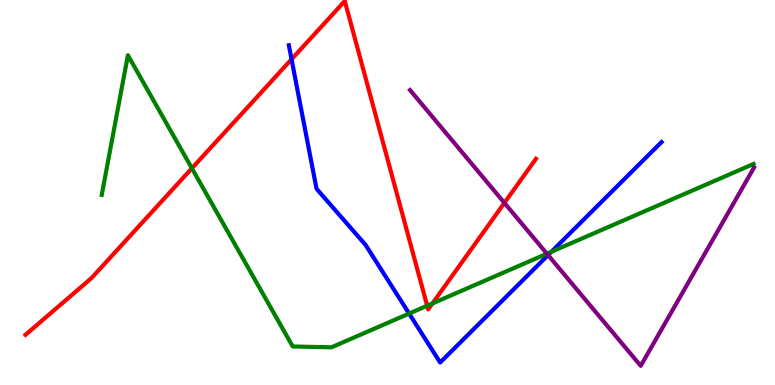[{'lines': ['blue', 'red'], 'intersections': [{'x': 3.76, 'y': 8.46}]}, {'lines': ['green', 'red'], 'intersections': [{'x': 2.48, 'y': 5.63}, {'x': 5.51, 'y': 2.06}, {'x': 5.58, 'y': 2.12}]}, {'lines': ['purple', 'red'], 'intersections': [{'x': 6.51, 'y': 4.73}]}, {'lines': ['blue', 'green'], 'intersections': [{'x': 5.28, 'y': 1.86}, {'x': 7.11, 'y': 3.46}]}, {'lines': ['blue', 'purple'], 'intersections': [{'x': 7.07, 'y': 3.37}]}, {'lines': ['green', 'purple'], 'intersections': [{'x': 7.06, 'y': 3.41}]}]